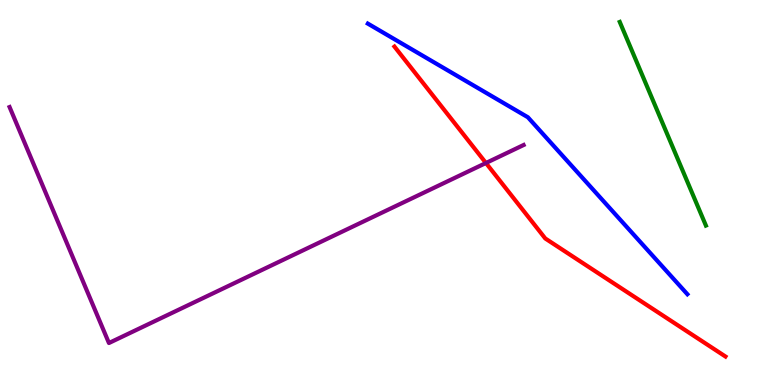[{'lines': ['blue', 'red'], 'intersections': []}, {'lines': ['green', 'red'], 'intersections': []}, {'lines': ['purple', 'red'], 'intersections': [{'x': 6.27, 'y': 5.77}]}, {'lines': ['blue', 'green'], 'intersections': []}, {'lines': ['blue', 'purple'], 'intersections': []}, {'lines': ['green', 'purple'], 'intersections': []}]